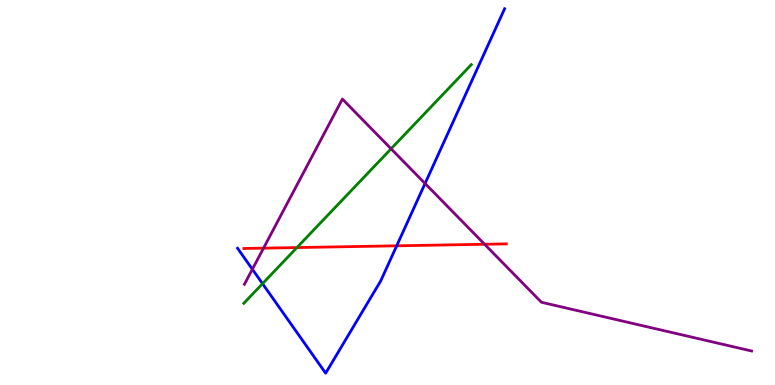[{'lines': ['blue', 'red'], 'intersections': [{'x': 5.12, 'y': 3.62}]}, {'lines': ['green', 'red'], 'intersections': [{'x': 3.83, 'y': 3.57}]}, {'lines': ['purple', 'red'], 'intersections': [{'x': 3.4, 'y': 3.55}, {'x': 6.25, 'y': 3.66}]}, {'lines': ['blue', 'green'], 'intersections': [{'x': 3.39, 'y': 2.63}]}, {'lines': ['blue', 'purple'], 'intersections': [{'x': 3.26, 'y': 3.01}, {'x': 5.48, 'y': 5.23}]}, {'lines': ['green', 'purple'], 'intersections': [{'x': 5.05, 'y': 6.14}]}]